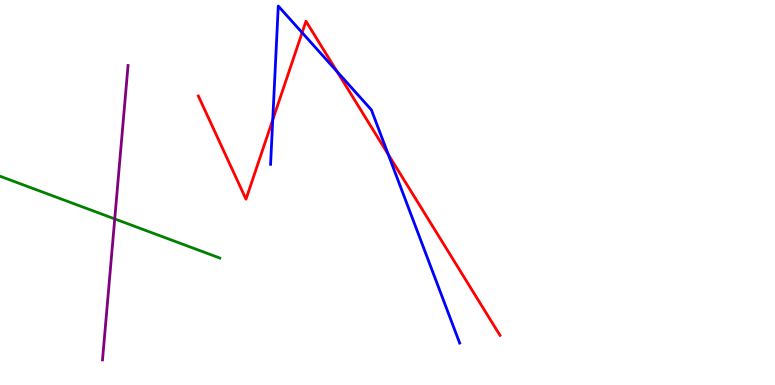[{'lines': ['blue', 'red'], 'intersections': [{'x': 3.52, 'y': 6.89}, {'x': 3.9, 'y': 9.15}, {'x': 4.35, 'y': 8.14}, {'x': 5.01, 'y': 5.99}]}, {'lines': ['green', 'red'], 'intersections': []}, {'lines': ['purple', 'red'], 'intersections': []}, {'lines': ['blue', 'green'], 'intersections': []}, {'lines': ['blue', 'purple'], 'intersections': []}, {'lines': ['green', 'purple'], 'intersections': [{'x': 1.48, 'y': 4.31}]}]